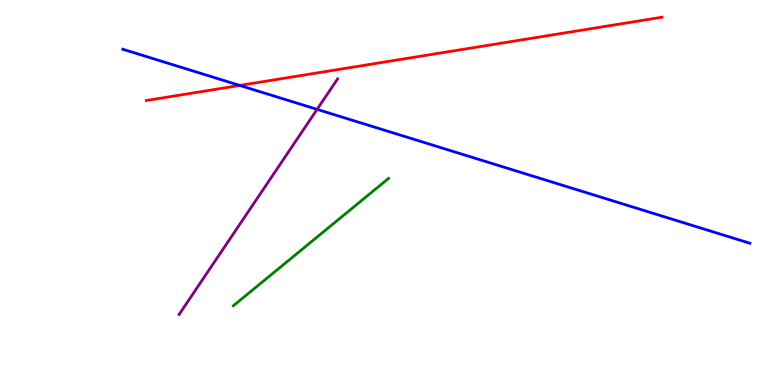[{'lines': ['blue', 'red'], 'intersections': [{'x': 3.09, 'y': 7.78}]}, {'lines': ['green', 'red'], 'intersections': []}, {'lines': ['purple', 'red'], 'intersections': []}, {'lines': ['blue', 'green'], 'intersections': []}, {'lines': ['blue', 'purple'], 'intersections': [{'x': 4.09, 'y': 7.16}]}, {'lines': ['green', 'purple'], 'intersections': []}]